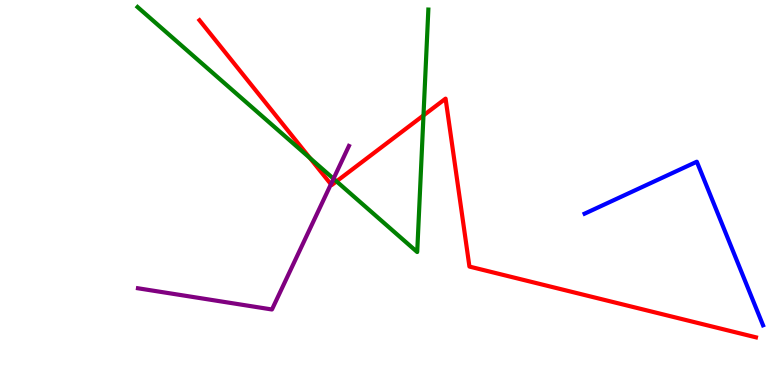[{'lines': ['blue', 'red'], 'intersections': []}, {'lines': ['green', 'red'], 'intersections': [{'x': 4.0, 'y': 5.89}, {'x': 4.34, 'y': 5.29}, {'x': 5.46, 'y': 7.0}]}, {'lines': ['purple', 'red'], 'intersections': [{'x': 4.27, 'y': 5.21}]}, {'lines': ['blue', 'green'], 'intersections': []}, {'lines': ['blue', 'purple'], 'intersections': []}, {'lines': ['green', 'purple'], 'intersections': [{'x': 4.3, 'y': 5.36}]}]